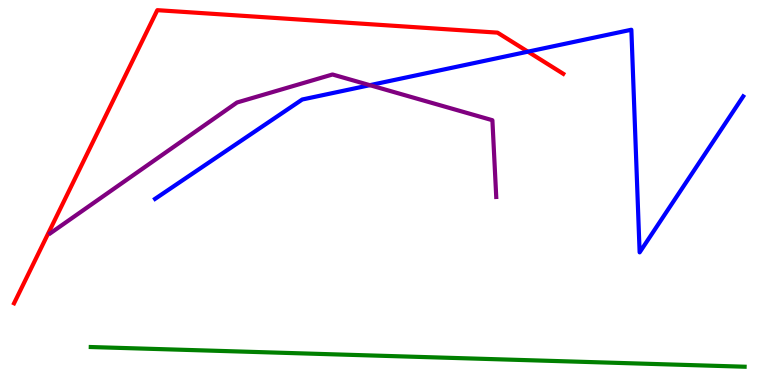[{'lines': ['blue', 'red'], 'intersections': [{'x': 6.81, 'y': 8.66}]}, {'lines': ['green', 'red'], 'intersections': []}, {'lines': ['purple', 'red'], 'intersections': []}, {'lines': ['blue', 'green'], 'intersections': []}, {'lines': ['blue', 'purple'], 'intersections': [{'x': 4.77, 'y': 7.79}]}, {'lines': ['green', 'purple'], 'intersections': []}]